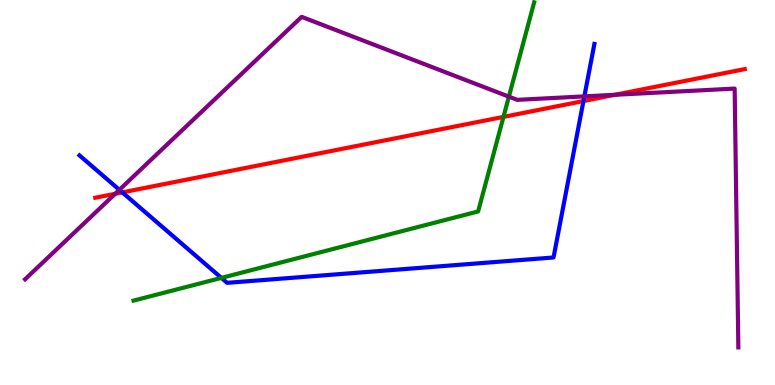[{'lines': ['blue', 'red'], 'intersections': [{'x': 1.58, 'y': 5.0}, {'x': 7.53, 'y': 7.38}]}, {'lines': ['green', 'red'], 'intersections': [{'x': 6.5, 'y': 6.96}]}, {'lines': ['purple', 'red'], 'intersections': [{'x': 1.49, 'y': 4.97}, {'x': 7.94, 'y': 7.54}]}, {'lines': ['blue', 'green'], 'intersections': [{'x': 2.86, 'y': 2.78}]}, {'lines': ['blue', 'purple'], 'intersections': [{'x': 1.54, 'y': 5.07}, {'x': 7.54, 'y': 7.5}]}, {'lines': ['green', 'purple'], 'intersections': [{'x': 6.57, 'y': 7.49}]}]